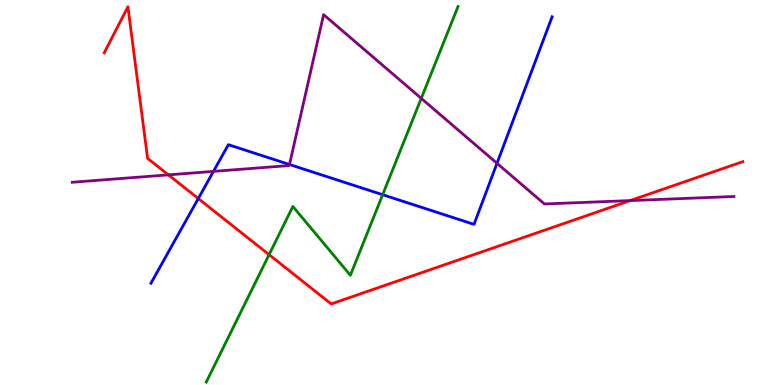[{'lines': ['blue', 'red'], 'intersections': [{'x': 2.56, 'y': 4.84}]}, {'lines': ['green', 'red'], 'intersections': [{'x': 3.47, 'y': 3.38}]}, {'lines': ['purple', 'red'], 'intersections': [{'x': 2.17, 'y': 5.46}, {'x': 8.13, 'y': 4.79}]}, {'lines': ['blue', 'green'], 'intersections': [{'x': 4.94, 'y': 4.94}]}, {'lines': ['blue', 'purple'], 'intersections': [{'x': 2.75, 'y': 5.55}, {'x': 3.74, 'y': 5.73}, {'x': 6.41, 'y': 5.76}]}, {'lines': ['green', 'purple'], 'intersections': [{'x': 5.44, 'y': 7.45}]}]